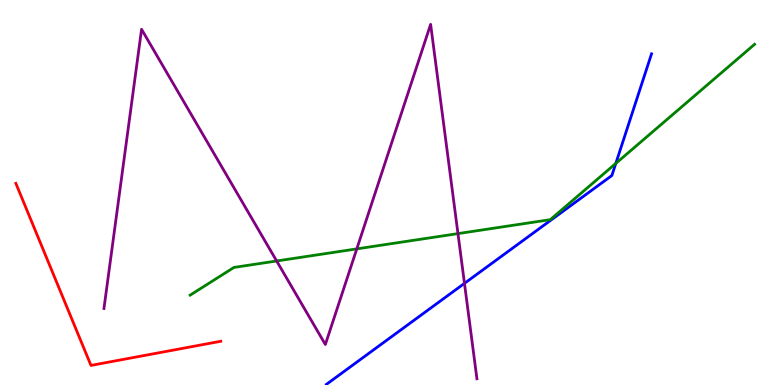[{'lines': ['blue', 'red'], 'intersections': []}, {'lines': ['green', 'red'], 'intersections': []}, {'lines': ['purple', 'red'], 'intersections': []}, {'lines': ['blue', 'green'], 'intersections': [{'x': 7.95, 'y': 5.76}]}, {'lines': ['blue', 'purple'], 'intersections': [{'x': 5.99, 'y': 2.64}]}, {'lines': ['green', 'purple'], 'intersections': [{'x': 3.57, 'y': 3.22}, {'x': 4.6, 'y': 3.54}, {'x': 5.91, 'y': 3.93}]}]